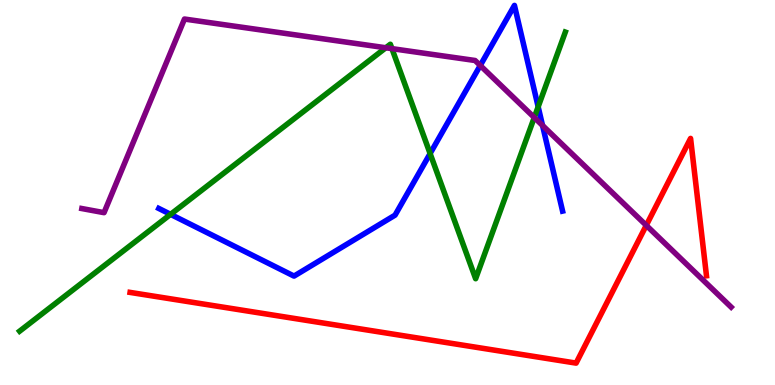[{'lines': ['blue', 'red'], 'intersections': []}, {'lines': ['green', 'red'], 'intersections': []}, {'lines': ['purple', 'red'], 'intersections': [{'x': 8.34, 'y': 4.15}]}, {'lines': ['blue', 'green'], 'intersections': [{'x': 2.2, 'y': 4.43}, {'x': 5.55, 'y': 6.01}, {'x': 6.94, 'y': 7.23}]}, {'lines': ['blue', 'purple'], 'intersections': [{'x': 6.2, 'y': 8.3}, {'x': 7.0, 'y': 6.74}]}, {'lines': ['green', 'purple'], 'intersections': [{'x': 4.98, 'y': 8.76}, {'x': 5.06, 'y': 8.74}, {'x': 6.89, 'y': 6.95}]}]